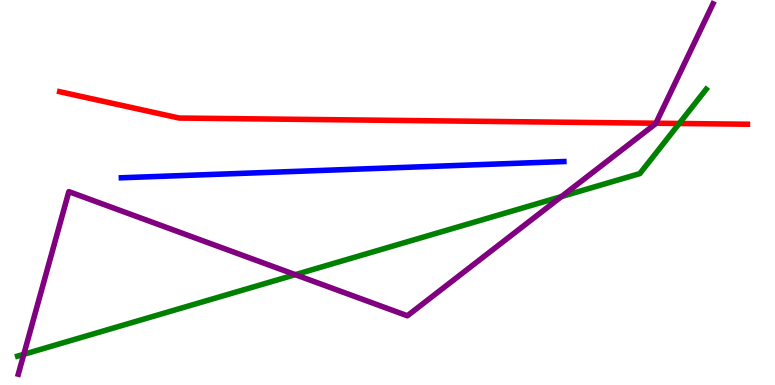[{'lines': ['blue', 'red'], 'intersections': []}, {'lines': ['green', 'red'], 'intersections': [{'x': 8.76, 'y': 6.79}]}, {'lines': ['purple', 'red'], 'intersections': [{'x': 8.46, 'y': 6.8}]}, {'lines': ['blue', 'green'], 'intersections': []}, {'lines': ['blue', 'purple'], 'intersections': []}, {'lines': ['green', 'purple'], 'intersections': [{'x': 0.307, 'y': 0.797}, {'x': 3.81, 'y': 2.87}, {'x': 7.24, 'y': 4.89}]}]